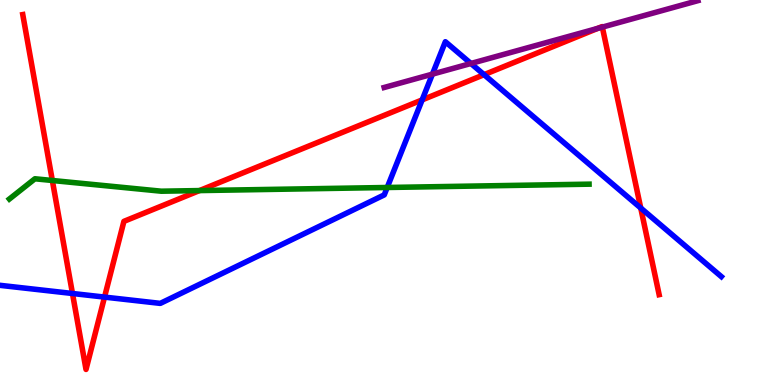[{'lines': ['blue', 'red'], 'intersections': [{'x': 0.935, 'y': 2.38}, {'x': 1.35, 'y': 2.28}, {'x': 5.45, 'y': 7.41}, {'x': 6.25, 'y': 8.06}, {'x': 8.27, 'y': 4.6}]}, {'lines': ['green', 'red'], 'intersections': [{'x': 0.675, 'y': 5.31}, {'x': 2.57, 'y': 5.05}]}, {'lines': ['purple', 'red'], 'intersections': [{'x': 7.71, 'y': 9.26}, {'x': 7.77, 'y': 9.3}]}, {'lines': ['blue', 'green'], 'intersections': [{'x': 5.0, 'y': 5.13}]}, {'lines': ['blue', 'purple'], 'intersections': [{'x': 5.58, 'y': 8.07}, {'x': 6.08, 'y': 8.35}]}, {'lines': ['green', 'purple'], 'intersections': []}]